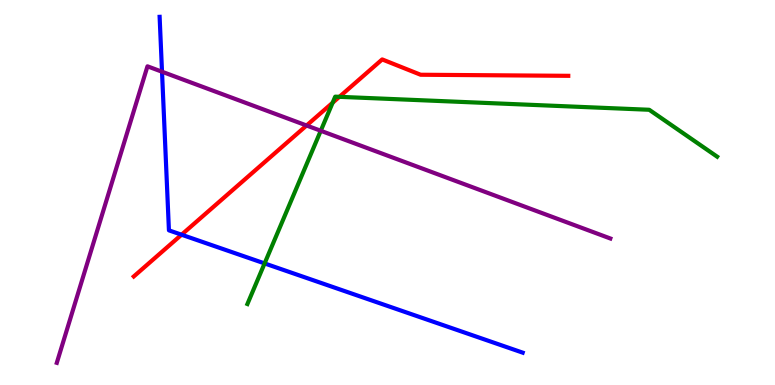[{'lines': ['blue', 'red'], 'intersections': [{'x': 2.34, 'y': 3.9}]}, {'lines': ['green', 'red'], 'intersections': [{'x': 4.29, 'y': 7.33}, {'x': 4.38, 'y': 7.49}]}, {'lines': ['purple', 'red'], 'intersections': [{'x': 3.96, 'y': 6.74}]}, {'lines': ['blue', 'green'], 'intersections': [{'x': 3.41, 'y': 3.16}]}, {'lines': ['blue', 'purple'], 'intersections': [{'x': 2.09, 'y': 8.14}]}, {'lines': ['green', 'purple'], 'intersections': [{'x': 4.14, 'y': 6.6}]}]